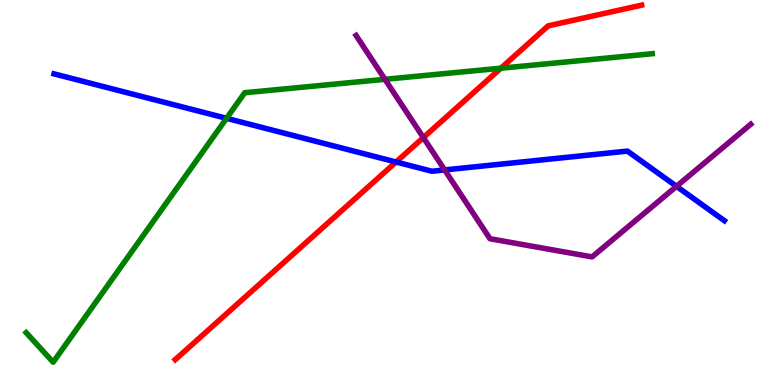[{'lines': ['blue', 'red'], 'intersections': [{'x': 5.11, 'y': 5.79}]}, {'lines': ['green', 'red'], 'intersections': [{'x': 6.46, 'y': 8.23}]}, {'lines': ['purple', 'red'], 'intersections': [{'x': 5.46, 'y': 6.43}]}, {'lines': ['blue', 'green'], 'intersections': [{'x': 2.92, 'y': 6.93}]}, {'lines': ['blue', 'purple'], 'intersections': [{'x': 5.74, 'y': 5.59}, {'x': 8.73, 'y': 5.16}]}, {'lines': ['green', 'purple'], 'intersections': [{'x': 4.97, 'y': 7.94}]}]